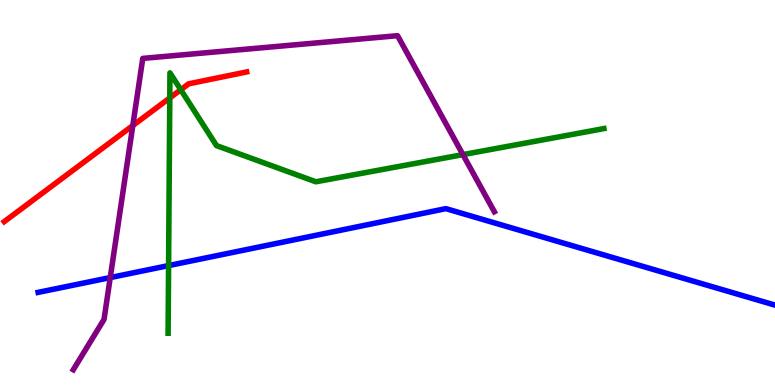[{'lines': ['blue', 'red'], 'intersections': []}, {'lines': ['green', 'red'], 'intersections': [{'x': 2.19, 'y': 7.46}, {'x': 2.33, 'y': 7.67}]}, {'lines': ['purple', 'red'], 'intersections': [{'x': 1.71, 'y': 6.74}]}, {'lines': ['blue', 'green'], 'intersections': [{'x': 2.18, 'y': 3.1}]}, {'lines': ['blue', 'purple'], 'intersections': [{'x': 1.42, 'y': 2.79}]}, {'lines': ['green', 'purple'], 'intersections': [{'x': 5.97, 'y': 5.98}]}]